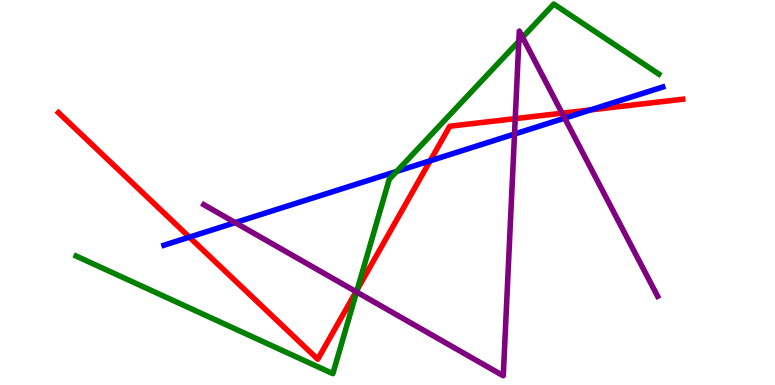[{'lines': ['blue', 'red'], 'intersections': [{'x': 2.44, 'y': 3.84}, {'x': 5.55, 'y': 5.82}, {'x': 7.62, 'y': 7.15}]}, {'lines': ['green', 'red'], 'intersections': [{'x': 4.61, 'y': 2.48}]}, {'lines': ['purple', 'red'], 'intersections': [{'x': 4.59, 'y': 2.42}, {'x': 6.65, 'y': 6.92}, {'x': 7.25, 'y': 7.06}]}, {'lines': ['blue', 'green'], 'intersections': [{'x': 5.12, 'y': 5.55}]}, {'lines': ['blue', 'purple'], 'intersections': [{'x': 3.03, 'y': 4.22}, {'x': 6.64, 'y': 6.52}, {'x': 7.29, 'y': 6.93}]}, {'lines': ['green', 'purple'], 'intersections': [{'x': 4.6, 'y': 2.42}, {'x': 6.69, 'y': 8.93}, {'x': 6.74, 'y': 9.03}]}]